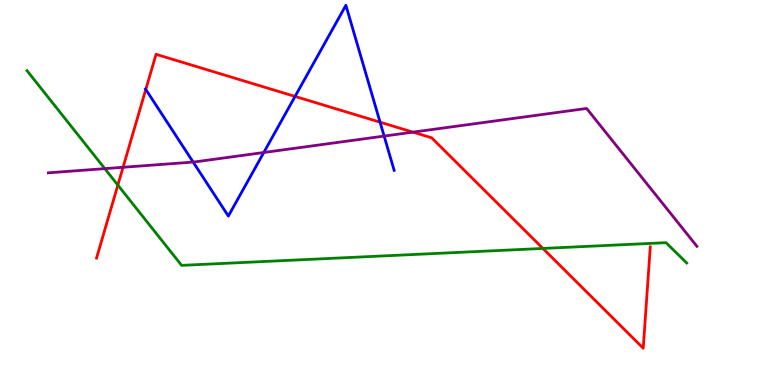[{'lines': ['blue', 'red'], 'intersections': [{'x': 1.88, 'y': 7.68}, {'x': 3.81, 'y': 7.5}, {'x': 4.9, 'y': 6.83}]}, {'lines': ['green', 'red'], 'intersections': [{'x': 1.52, 'y': 5.19}, {'x': 7.01, 'y': 3.55}]}, {'lines': ['purple', 'red'], 'intersections': [{'x': 1.59, 'y': 5.65}, {'x': 5.33, 'y': 6.57}]}, {'lines': ['blue', 'green'], 'intersections': []}, {'lines': ['blue', 'purple'], 'intersections': [{'x': 2.49, 'y': 5.79}, {'x': 3.4, 'y': 6.04}, {'x': 4.96, 'y': 6.47}]}, {'lines': ['green', 'purple'], 'intersections': [{'x': 1.35, 'y': 5.62}]}]